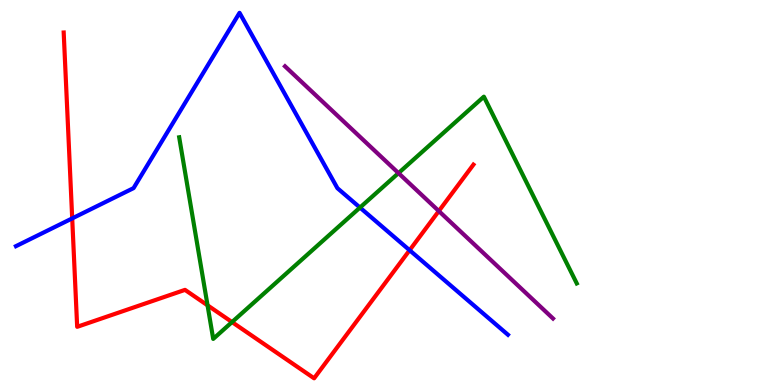[{'lines': ['blue', 'red'], 'intersections': [{'x': 0.932, 'y': 4.33}, {'x': 5.29, 'y': 3.5}]}, {'lines': ['green', 'red'], 'intersections': [{'x': 2.68, 'y': 2.07}, {'x': 2.99, 'y': 1.63}]}, {'lines': ['purple', 'red'], 'intersections': [{'x': 5.66, 'y': 4.52}]}, {'lines': ['blue', 'green'], 'intersections': [{'x': 4.64, 'y': 4.61}]}, {'lines': ['blue', 'purple'], 'intersections': []}, {'lines': ['green', 'purple'], 'intersections': [{'x': 5.14, 'y': 5.5}]}]